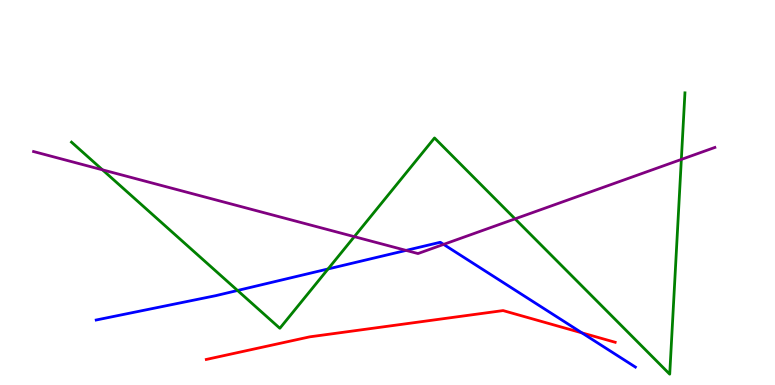[{'lines': ['blue', 'red'], 'intersections': [{'x': 7.51, 'y': 1.35}]}, {'lines': ['green', 'red'], 'intersections': []}, {'lines': ['purple', 'red'], 'intersections': []}, {'lines': ['blue', 'green'], 'intersections': [{'x': 3.07, 'y': 2.46}, {'x': 4.23, 'y': 3.01}]}, {'lines': ['blue', 'purple'], 'intersections': [{'x': 5.24, 'y': 3.5}, {'x': 5.72, 'y': 3.65}]}, {'lines': ['green', 'purple'], 'intersections': [{'x': 1.32, 'y': 5.59}, {'x': 4.57, 'y': 3.85}, {'x': 6.65, 'y': 4.32}, {'x': 8.79, 'y': 5.86}]}]